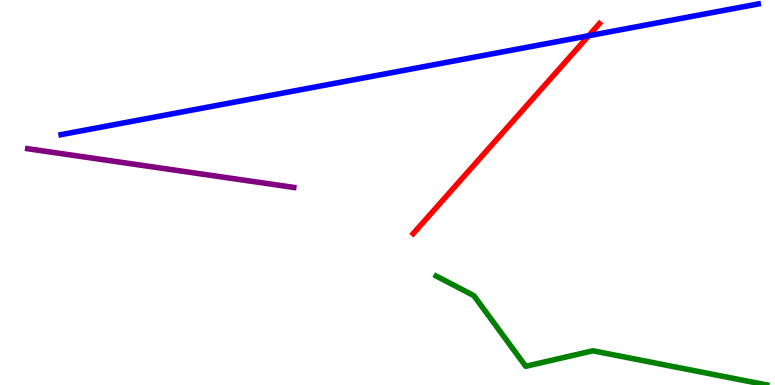[{'lines': ['blue', 'red'], 'intersections': [{'x': 7.6, 'y': 9.07}]}, {'lines': ['green', 'red'], 'intersections': []}, {'lines': ['purple', 'red'], 'intersections': []}, {'lines': ['blue', 'green'], 'intersections': []}, {'lines': ['blue', 'purple'], 'intersections': []}, {'lines': ['green', 'purple'], 'intersections': []}]